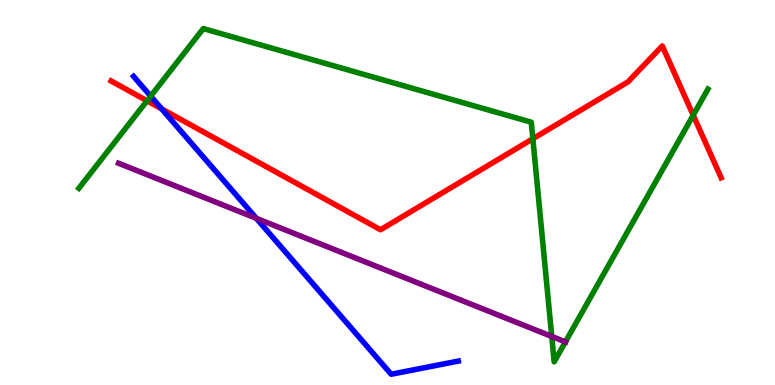[{'lines': ['blue', 'red'], 'intersections': [{'x': 2.09, 'y': 7.17}]}, {'lines': ['green', 'red'], 'intersections': [{'x': 1.9, 'y': 7.38}, {'x': 6.88, 'y': 6.4}, {'x': 8.94, 'y': 7.01}]}, {'lines': ['purple', 'red'], 'intersections': []}, {'lines': ['blue', 'green'], 'intersections': [{'x': 1.94, 'y': 7.5}]}, {'lines': ['blue', 'purple'], 'intersections': [{'x': 3.31, 'y': 4.33}]}, {'lines': ['green', 'purple'], 'intersections': [{'x': 7.12, 'y': 1.26}, {'x': 7.3, 'y': 1.12}]}]